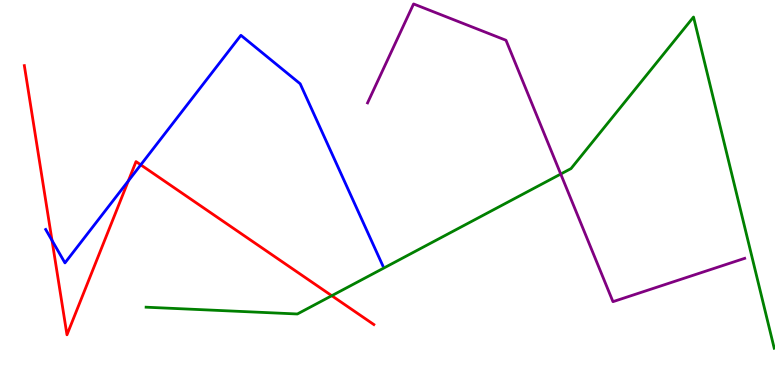[{'lines': ['blue', 'red'], 'intersections': [{'x': 0.671, 'y': 3.75}, {'x': 1.66, 'y': 5.3}, {'x': 1.82, 'y': 5.72}]}, {'lines': ['green', 'red'], 'intersections': [{'x': 4.28, 'y': 2.32}]}, {'lines': ['purple', 'red'], 'intersections': []}, {'lines': ['blue', 'green'], 'intersections': []}, {'lines': ['blue', 'purple'], 'intersections': []}, {'lines': ['green', 'purple'], 'intersections': [{'x': 7.24, 'y': 5.48}]}]